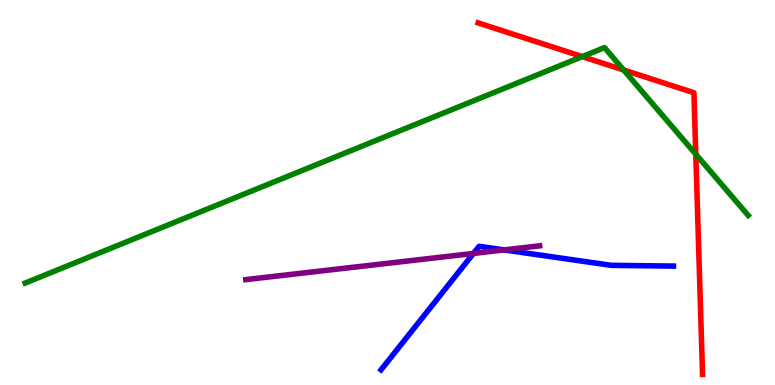[{'lines': ['blue', 'red'], 'intersections': []}, {'lines': ['green', 'red'], 'intersections': [{'x': 7.51, 'y': 8.53}, {'x': 8.05, 'y': 8.18}, {'x': 8.98, 'y': 5.99}]}, {'lines': ['purple', 'red'], 'intersections': []}, {'lines': ['blue', 'green'], 'intersections': []}, {'lines': ['blue', 'purple'], 'intersections': [{'x': 6.11, 'y': 3.42}, {'x': 6.51, 'y': 3.51}]}, {'lines': ['green', 'purple'], 'intersections': []}]